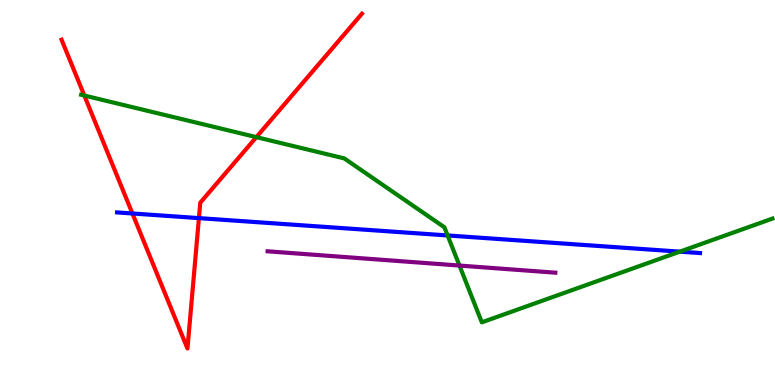[{'lines': ['blue', 'red'], 'intersections': [{'x': 1.71, 'y': 4.46}, {'x': 2.57, 'y': 4.33}]}, {'lines': ['green', 'red'], 'intersections': [{'x': 1.09, 'y': 7.52}, {'x': 3.31, 'y': 6.44}]}, {'lines': ['purple', 'red'], 'intersections': []}, {'lines': ['blue', 'green'], 'intersections': [{'x': 5.78, 'y': 3.88}, {'x': 8.77, 'y': 3.46}]}, {'lines': ['blue', 'purple'], 'intersections': []}, {'lines': ['green', 'purple'], 'intersections': [{'x': 5.93, 'y': 3.1}]}]